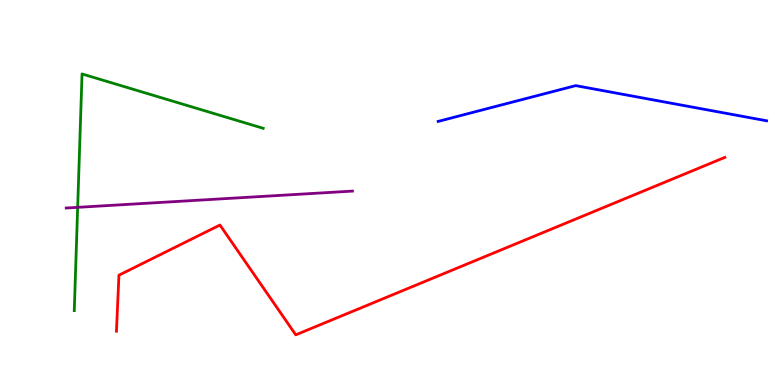[{'lines': ['blue', 'red'], 'intersections': []}, {'lines': ['green', 'red'], 'intersections': []}, {'lines': ['purple', 'red'], 'intersections': []}, {'lines': ['blue', 'green'], 'intersections': []}, {'lines': ['blue', 'purple'], 'intersections': []}, {'lines': ['green', 'purple'], 'intersections': [{'x': 1.0, 'y': 4.61}]}]